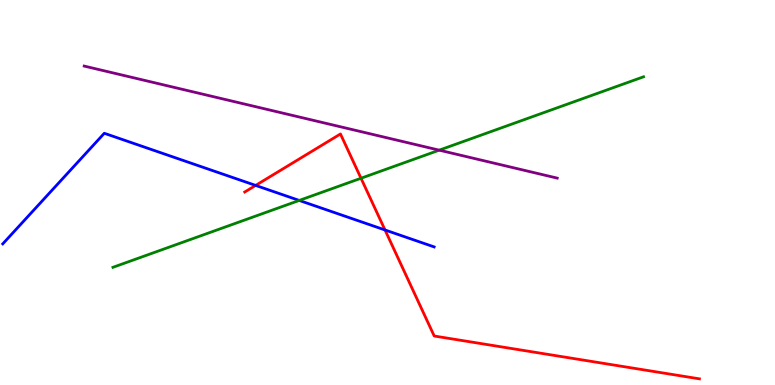[{'lines': ['blue', 'red'], 'intersections': [{'x': 3.3, 'y': 5.18}, {'x': 4.97, 'y': 4.03}]}, {'lines': ['green', 'red'], 'intersections': [{'x': 4.66, 'y': 5.37}]}, {'lines': ['purple', 'red'], 'intersections': []}, {'lines': ['blue', 'green'], 'intersections': [{'x': 3.86, 'y': 4.79}]}, {'lines': ['blue', 'purple'], 'intersections': []}, {'lines': ['green', 'purple'], 'intersections': [{'x': 5.67, 'y': 6.1}]}]